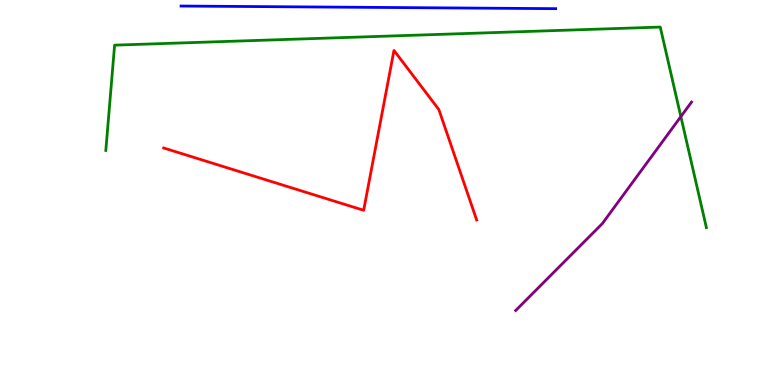[{'lines': ['blue', 'red'], 'intersections': []}, {'lines': ['green', 'red'], 'intersections': []}, {'lines': ['purple', 'red'], 'intersections': []}, {'lines': ['blue', 'green'], 'intersections': []}, {'lines': ['blue', 'purple'], 'intersections': []}, {'lines': ['green', 'purple'], 'intersections': [{'x': 8.79, 'y': 6.97}]}]